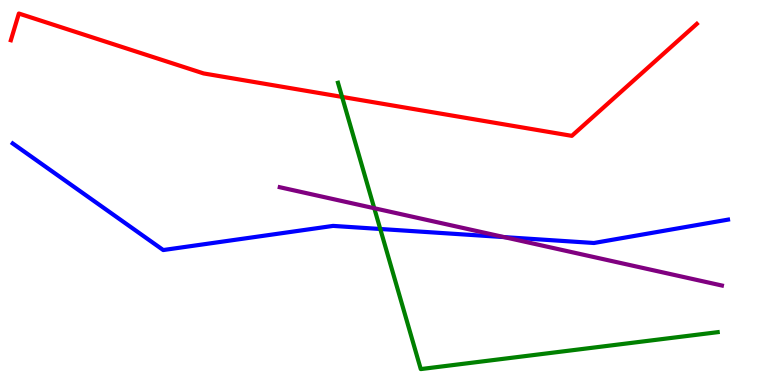[{'lines': ['blue', 'red'], 'intersections': []}, {'lines': ['green', 'red'], 'intersections': [{'x': 4.41, 'y': 7.48}]}, {'lines': ['purple', 'red'], 'intersections': []}, {'lines': ['blue', 'green'], 'intersections': [{'x': 4.91, 'y': 4.05}]}, {'lines': ['blue', 'purple'], 'intersections': [{'x': 6.51, 'y': 3.84}]}, {'lines': ['green', 'purple'], 'intersections': [{'x': 4.83, 'y': 4.59}]}]